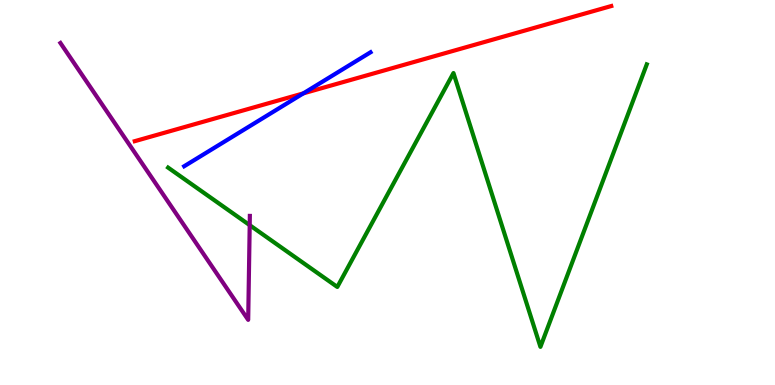[{'lines': ['blue', 'red'], 'intersections': [{'x': 3.91, 'y': 7.57}]}, {'lines': ['green', 'red'], 'intersections': []}, {'lines': ['purple', 'red'], 'intersections': []}, {'lines': ['blue', 'green'], 'intersections': []}, {'lines': ['blue', 'purple'], 'intersections': []}, {'lines': ['green', 'purple'], 'intersections': [{'x': 3.22, 'y': 4.15}]}]